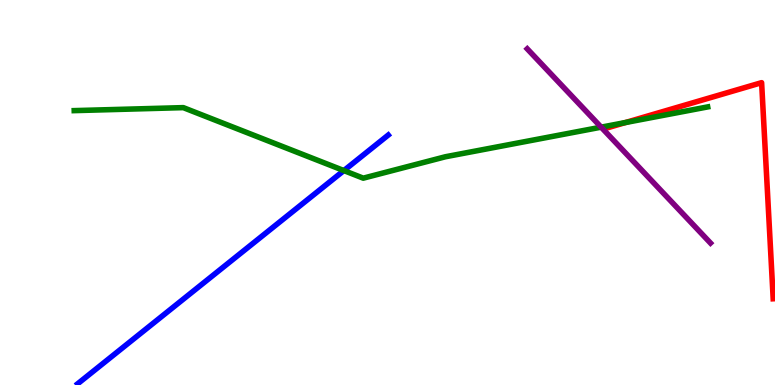[{'lines': ['blue', 'red'], 'intersections': []}, {'lines': ['green', 'red'], 'intersections': [{'x': 8.07, 'y': 6.82}]}, {'lines': ['purple', 'red'], 'intersections': []}, {'lines': ['blue', 'green'], 'intersections': [{'x': 4.44, 'y': 5.57}]}, {'lines': ['blue', 'purple'], 'intersections': []}, {'lines': ['green', 'purple'], 'intersections': [{'x': 7.76, 'y': 6.7}]}]